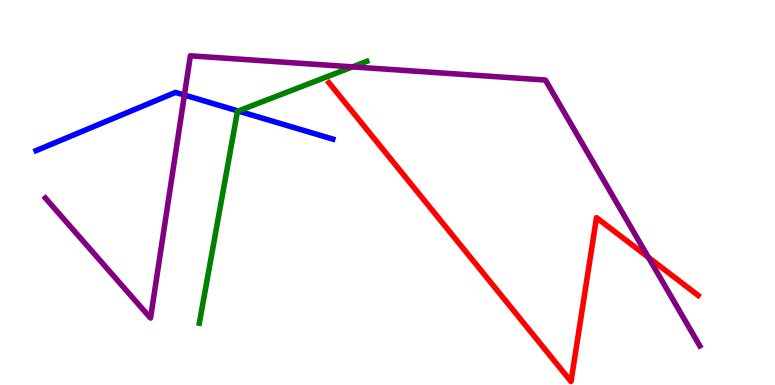[{'lines': ['blue', 'red'], 'intersections': []}, {'lines': ['green', 'red'], 'intersections': []}, {'lines': ['purple', 'red'], 'intersections': [{'x': 8.37, 'y': 3.32}]}, {'lines': ['blue', 'green'], 'intersections': [{'x': 3.07, 'y': 7.12}]}, {'lines': ['blue', 'purple'], 'intersections': [{'x': 2.38, 'y': 7.53}]}, {'lines': ['green', 'purple'], 'intersections': [{'x': 4.55, 'y': 8.26}]}]